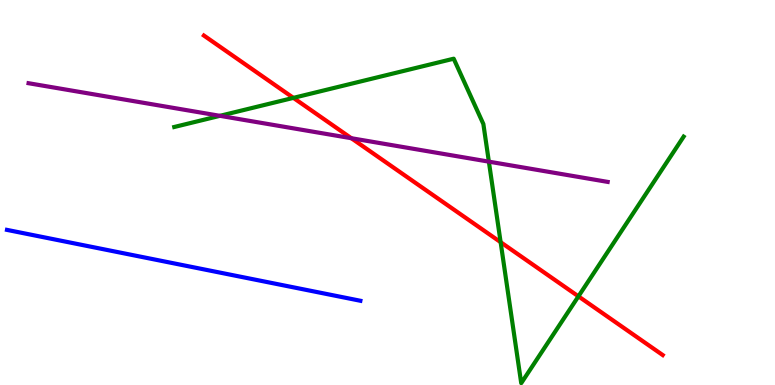[{'lines': ['blue', 'red'], 'intersections': []}, {'lines': ['green', 'red'], 'intersections': [{'x': 3.79, 'y': 7.46}, {'x': 6.46, 'y': 3.71}, {'x': 7.46, 'y': 2.3}]}, {'lines': ['purple', 'red'], 'intersections': [{'x': 4.53, 'y': 6.41}]}, {'lines': ['blue', 'green'], 'intersections': []}, {'lines': ['blue', 'purple'], 'intersections': []}, {'lines': ['green', 'purple'], 'intersections': [{'x': 2.84, 'y': 6.99}, {'x': 6.31, 'y': 5.8}]}]